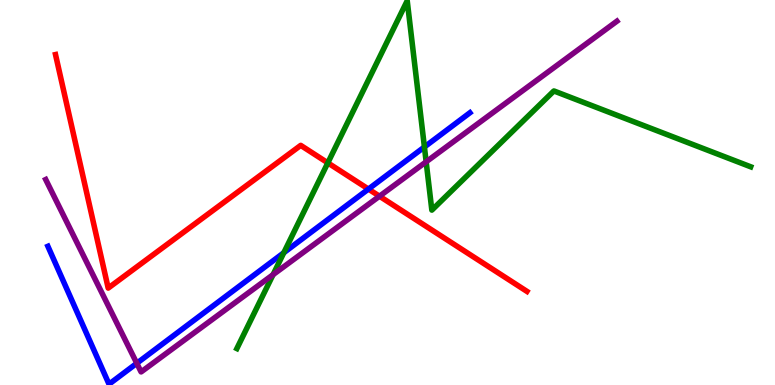[{'lines': ['blue', 'red'], 'intersections': [{'x': 4.75, 'y': 5.09}]}, {'lines': ['green', 'red'], 'intersections': [{'x': 4.23, 'y': 5.77}]}, {'lines': ['purple', 'red'], 'intersections': [{'x': 4.9, 'y': 4.9}]}, {'lines': ['blue', 'green'], 'intersections': [{'x': 3.66, 'y': 3.44}, {'x': 5.48, 'y': 6.18}]}, {'lines': ['blue', 'purple'], 'intersections': [{'x': 1.77, 'y': 0.564}]}, {'lines': ['green', 'purple'], 'intersections': [{'x': 3.52, 'y': 2.87}, {'x': 5.5, 'y': 5.8}]}]